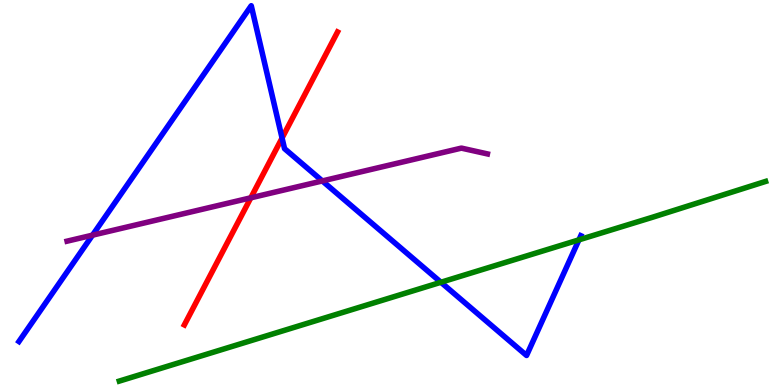[{'lines': ['blue', 'red'], 'intersections': [{'x': 3.64, 'y': 6.41}]}, {'lines': ['green', 'red'], 'intersections': []}, {'lines': ['purple', 'red'], 'intersections': [{'x': 3.24, 'y': 4.86}]}, {'lines': ['blue', 'green'], 'intersections': [{'x': 5.69, 'y': 2.67}, {'x': 7.47, 'y': 3.77}]}, {'lines': ['blue', 'purple'], 'intersections': [{'x': 1.19, 'y': 3.89}, {'x': 4.16, 'y': 5.3}]}, {'lines': ['green', 'purple'], 'intersections': []}]